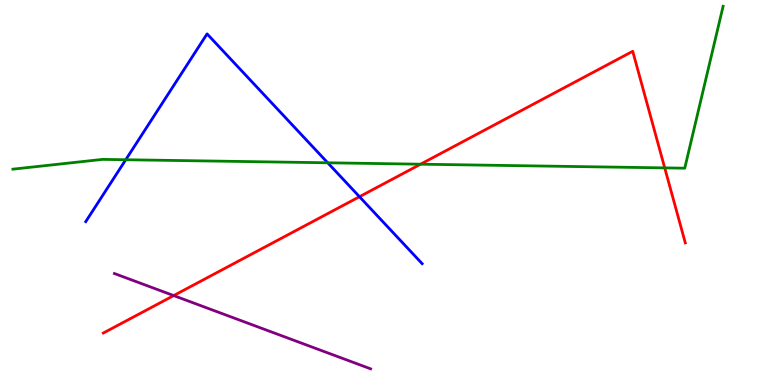[{'lines': ['blue', 'red'], 'intersections': [{'x': 4.64, 'y': 4.89}]}, {'lines': ['green', 'red'], 'intersections': [{'x': 5.43, 'y': 5.74}, {'x': 8.58, 'y': 5.64}]}, {'lines': ['purple', 'red'], 'intersections': [{'x': 2.24, 'y': 2.32}]}, {'lines': ['blue', 'green'], 'intersections': [{'x': 1.62, 'y': 5.85}, {'x': 4.23, 'y': 5.77}]}, {'lines': ['blue', 'purple'], 'intersections': []}, {'lines': ['green', 'purple'], 'intersections': []}]